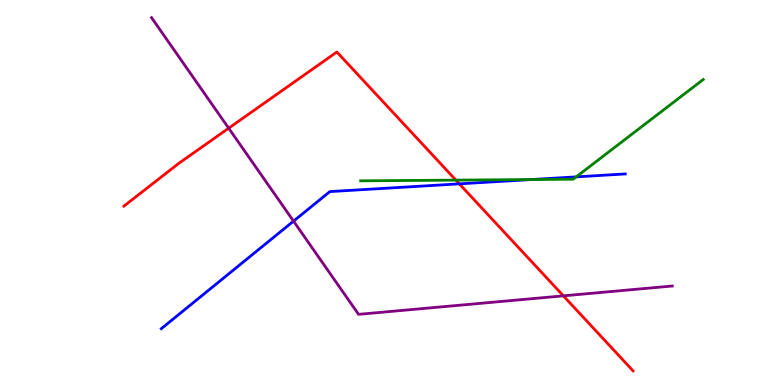[{'lines': ['blue', 'red'], 'intersections': [{'x': 5.93, 'y': 5.22}]}, {'lines': ['green', 'red'], 'intersections': [{'x': 5.88, 'y': 5.32}]}, {'lines': ['purple', 'red'], 'intersections': [{'x': 2.95, 'y': 6.67}, {'x': 7.27, 'y': 2.32}]}, {'lines': ['blue', 'green'], 'intersections': [{'x': 6.86, 'y': 5.34}, {'x': 7.43, 'y': 5.41}]}, {'lines': ['blue', 'purple'], 'intersections': [{'x': 3.79, 'y': 4.26}]}, {'lines': ['green', 'purple'], 'intersections': []}]